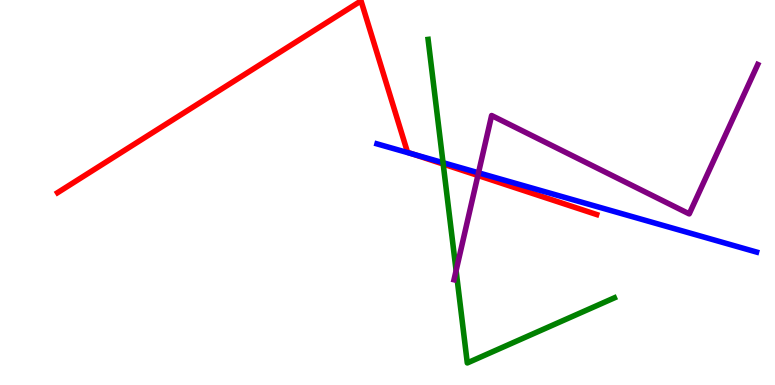[{'lines': ['blue', 'red'], 'intersections': [{'x': 5.33, 'y': 5.99}]}, {'lines': ['green', 'red'], 'intersections': [{'x': 5.72, 'y': 5.74}]}, {'lines': ['purple', 'red'], 'intersections': [{'x': 6.17, 'y': 5.44}]}, {'lines': ['blue', 'green'], 'intersections': [{'x': 5.72, 'y': 5.77}]}, {'lines': ['blue', 'purple'], 'intersections': [{'x': 6.17, 'y': 5.51}]}, {'lines': ['green', 'purple'], 'intersections': [{'x': 5.89, 'y': 2.97}]}]